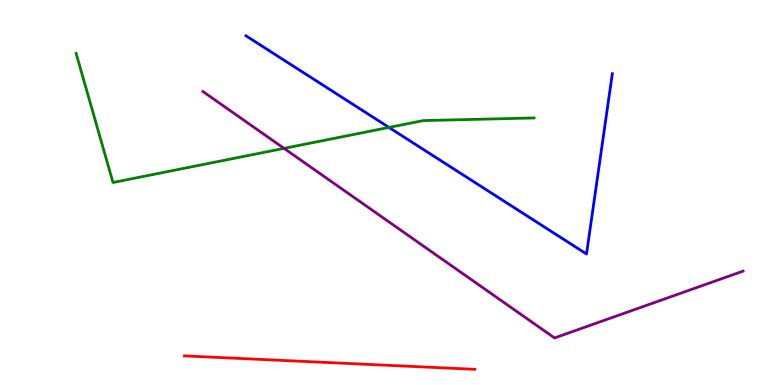[{'lines': ['blue', 'red'], 'intersections': []}, {'lines': ['green', 'red'], 'intersections': []}, {'lines': ['purple', 'red'], 'intersections': []}, {'lines': ['blue', 'green'], 'intersections': [{'x': 5.02, 'y': 6.69}]}, {'lines': ['blue', 'purple'], 'intersections': []}, {'lines': ['green', 'purple'], 'intersections': [{'x': 3.67, 'y': 6.15}]}]